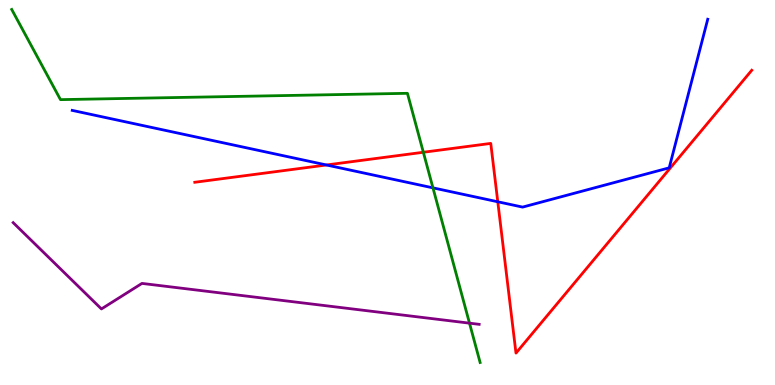[{'lines': ['blue', 'red'], 'intersections': [{'x': 4.21, 'y': 5.71}, {'x': 6.42, 'y': 4.76}]}, {'lines': ['green', 'red'], 'intersections': [{'x': 5.46, 'y': 6.05}]}, {'lines': ['purple', 'red'], 'intersections': []}, {'lines': ['blue', 'green'], 'intersections': [{'x': 5.59, 'y': 5.12}]}, {'lines': ['blue', 'purple'], 'intersections': []}, {'lines': ['green', 'purple'], 'intersections': [{'x': 6.06, 'y': 1.61}]}]